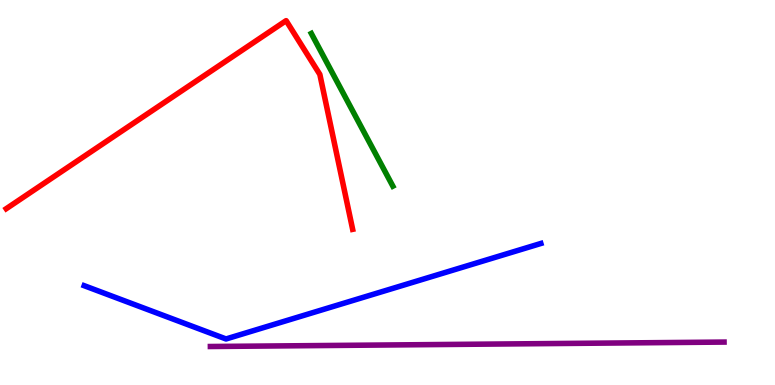[{'lines': ['blue', 'red'], 'intersections': []}, {'lines': ['green', 'red'], 'intersections': []}, {'lines': ['purple', 'red'], 'intersections': []}, {'lines': ['blue', 'green'], 'intersections': []}, {'lines': ['blue', 'purple'], 'intersections': []}, {'lines': ['green', 'purple'], 'intersections': []}]